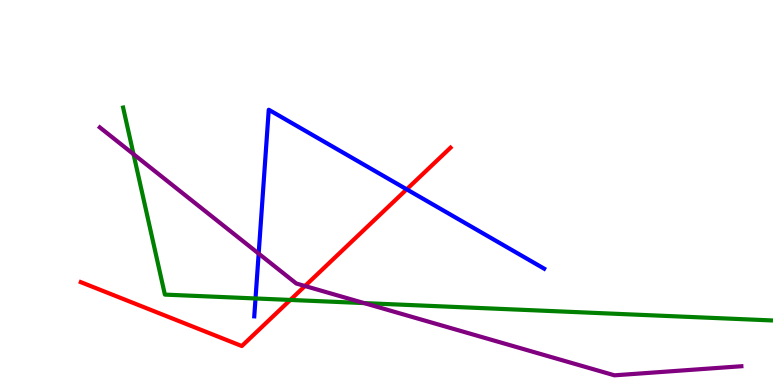[{'lines': ['blue', 'red'], 'intersections': [{'x': 5.25, 'y': 5.08}]}, {'lines': ['green', 'red'], 'intersections': [{'x': 3.75, 'y': 2.21}]}, {'lines': ['purple', 'red'], 'intersections': [{'x': 3.94, 'y': 2.57}]}, {'lines': ['blue', 'green'], 'intersections': [{'x': 3.3, 'y': 2.25}]}, {'lines': ['blue', 'purple'], 'intersections': [{'x': 3.34, 'y': 3.41}]}, {'lines': ['green', 'purple'], 'intersections': [{'x': 1.72, 'y': 6.0}, {'x': 4.7, 'y': 2.13}]}]